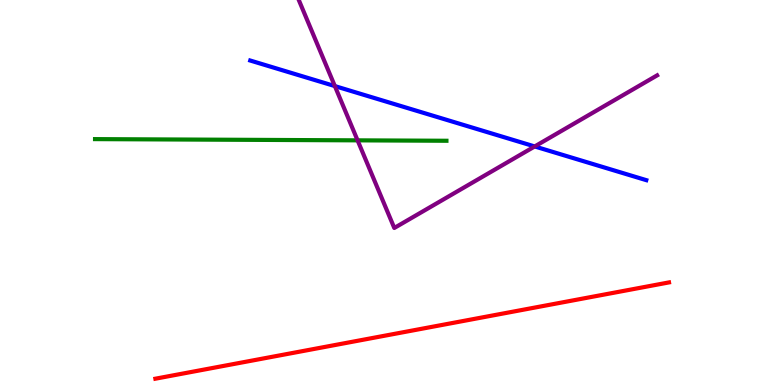[{'lines': ['blue', 'red'], 'intersections': []}, {'lines': ['green', 'red'], 'intersections': []}, {'lines': ['purple', 'red'], 'intersections': []}, {'lines': ['blue', 'green'], 'intersections': []}, {'lines': ['blue', 'purple'], 'intersections': [{'x': 4.32, 'y': 7.76}, {'x': 6.9, 'y': 6.2}]}, {'lines': ['green', 'purple'], 'intersections': [{'x': 4.61, 'y': 6.35}]}]